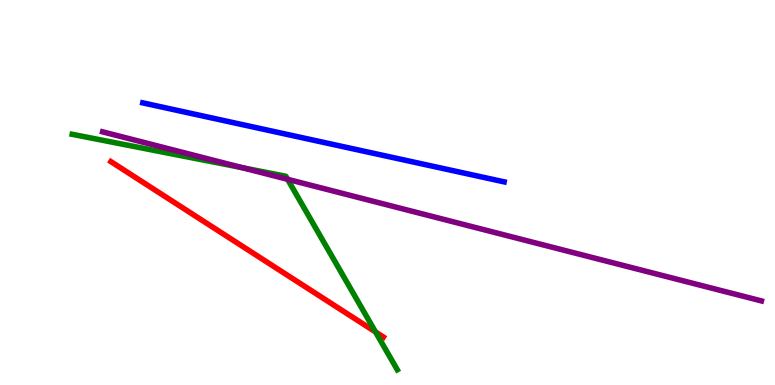[{'lines': ['blue', 'red'], 'intersections': []}, {'lines': ['green', 'red'], 'intersections': [{'x': 4.85, 'y': 1.38}]}, {'lines': ['purple', 'red'], 'intersections': []}, {'lines': ['blue', 'green'], 'intersections': []}, {'lines': ['blue', 'purple'], 'intersections': []}, {'lines': ['green', 'purple'], 'intersections': [{'x': 3.13, 'y': 5.64}, {'x': 3.71, 'y': 5.34}]}]